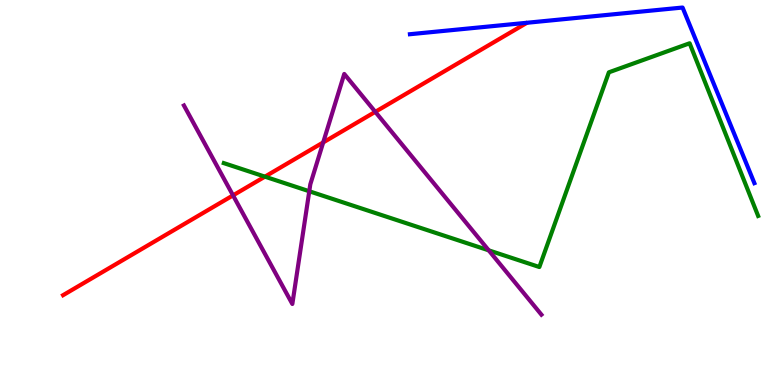[{'lines': ['blue', 'red'], 'intersections': []}, {'lines': ['green', 'red'], 'intersections': [{'x': 3.42, 'y': 5.41}]}, {'lines': ['purple', 'red'], 'intersections': [{'x': 3.01, 'y': 4.93}, {'x': 4.17, 'y': 6.3}, {'x': 4.84, 'y': 7.1}]}, {'lines': ['blue', 'green'], 'intersections': []}, {'lines': ['blue', 'purple'], 'intersections': []}, {'lines': ['green', 'purple'], 'intersections': [{'x': 3.99, 'y': 5.03}, {'x': 6.31, 'y': 3.5}]}]